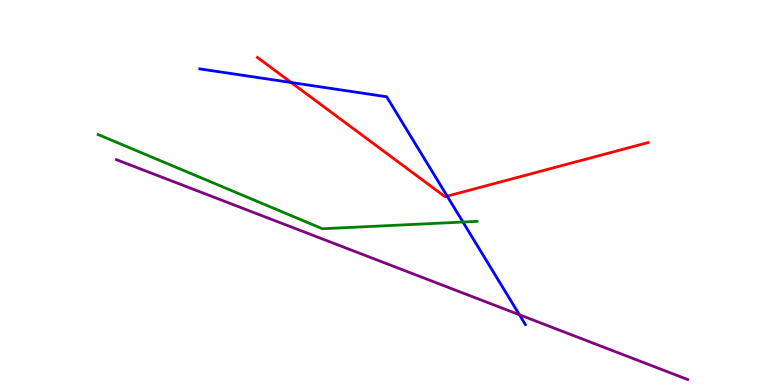[{'lines': ['blue', 'red'], 'intersections': [{'x': 3.76, 'y': 7.86}, {'x': 5.77, 'y': 4.91}]}, {'lines': ['green', 'red'], 'intersections': []}, {'lines': ['purple', 'red'], 'intersections': []}, {'lines': ['blue', 'green'], 'intersections': [{'x': 5.97, 'y': 4.23}]}, {'lines': ['blue', 'purple'], 'intersections': [{'x': 6.7, 'y': 1.82}]}, {'lines': ['green', 'purple'], 'intersections': []}]